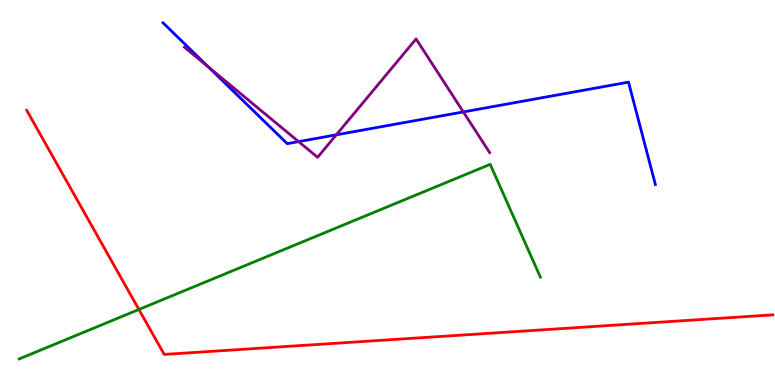[{'lines': ['blue', 'red'], 'intersections': []}, {'lines': ['green', 'red'], 'intersections': [{'x': 1.79, 'y': 1.96}]}, {'lines': ['purple', 'red'], 'intersections': []}, {'lines': ['blue', 'green'], 'intersections': []}, {'lines': ['blue', 'purple'], 'intersections': [{'x': 2.69, 'y': 8.25}, {'x': 3.85, 'y': 6.32}, {'x': 4.34, 'y': 6.5}, {'x': 5.98, 'y': 7.09}]}, {'lines': ['green', 'purple'], 'intersections': []}]